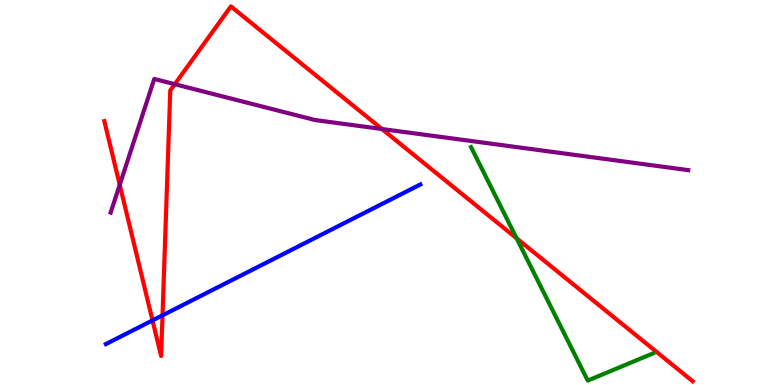[{'lines': ['blue', 'red'], 'intersections': [{'x': 1.97, 'y': 1.68}, {'x': 2.1, 'y': 1.81}]}, {'lines': ['green', 'red'], 'intersections': [{'x': 6.67, 'y': 3.81}]}, {'lines': ['purple', 'red'], 'intersections': [{'x': 1.54, 'y': 5.2}, {'x': 2.26, 'y': 7.81}, {'x': 4.93, 'y': 6.65}]}, {'lines': ['blue', 'green'], 'intersections': []}, {'lines': ['blue', 'purple'], 'intersections': []}, {'lines': ['green', 'purple'], 'intersections': []}]